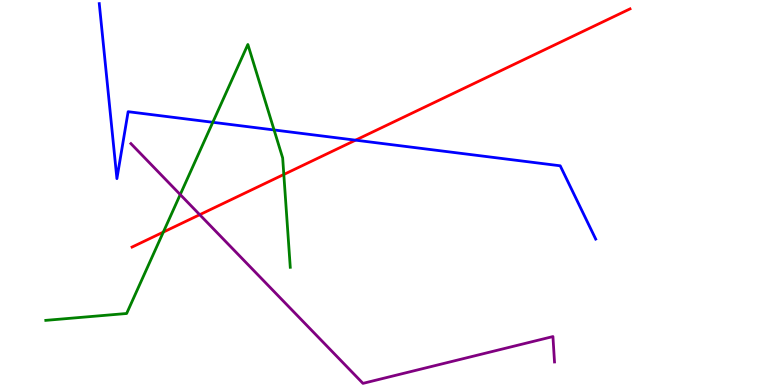[{'lines': ['blue', 'red'], 'intersections': [{'x': 4.59, 'y': 6.36}]}, {'lines': ['green', 'red'], 'intersections': [{'x': 2.11, 'y': 3.97}, {'x': 3.66, 'y': 5.47}]}, {'lines': ['purple', 'red'], 'intersections': [{'x': 2.58, 'y': 4.42}]}, {'lines': ['blue', 'green'], 'intersections': [{'x': 2.75, 'y': 6.82}, {'x': 3.54, 'y': 6.62}]}, {'lines': ['blue', 'purple'], 'intersections': []}, {'lines': ['green', 'purple'], 'intersections': [{'x': 2.33, 'y': 4.95}]}]